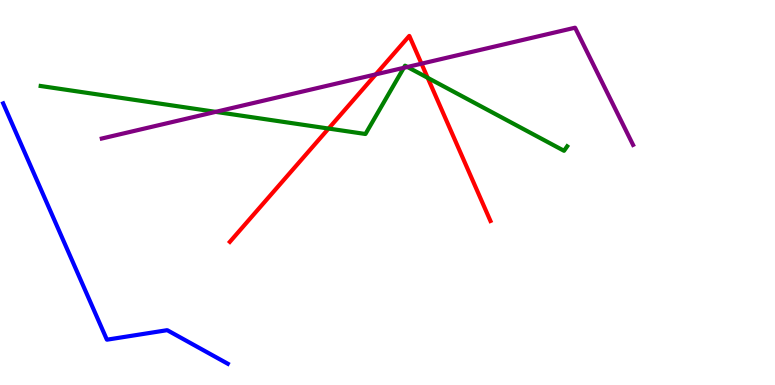[{'lines': ['blue', 'red'], 'intersections': []}, {'lines': ['green', 'red'], 'intersections': [{'x': 4.24, 'y': 6.66}, {'x': 5.52, 'y': 7.98}]}, {'lines': ['purple', 'red'], 'intersections': [{'x': 4.85, 'y': 8.07}, {'x': 5.44, 'y': 8.35}]}, {'lines': ['blue', 'green'], 'intersections': []}, {'lines': ['blue', 'purple'], 'intersections': []}, {'lines': ['green', 'purple'], 'intersections': [{'x': 2.78, 'y': 7.09}, {'x': 5.21, 'y': 8.24}, {'x': 5.26, 'y': 8.26}]}]